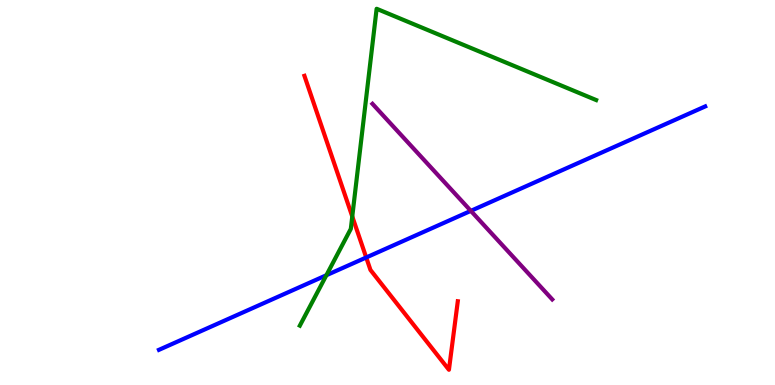[{'lines': ['blue', 'red'], 'intersections': [{'x': 4.73, 'y': 3.31}]}, {'lines': ['green', 'red'], 'intersections': [{'x': 4.55, 'y': 4.38}]}, {'lines': ['purple', 'red'], 'intersections': []}, {'lines': ['blue', 'green'], 'intersections': [{'x': 4.21, 'y': 2.85}]}, {'lines': ['blue', 'purple'], 'intersections': [{'x': 6.08, 'y': 4.52}]}, {'lines': ['green', 'purple'], 'intersections': []}]